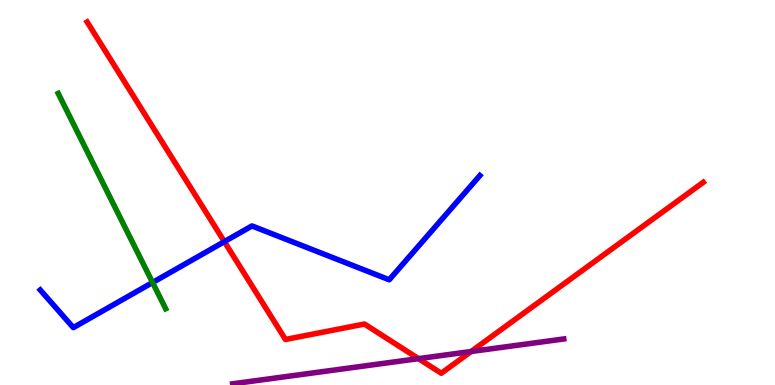[{'lines': ['blue', 'red'], 'intersections': [{'x': 2.89, 'y': 3.72}]}, {'lines': ['green', 'red'], 'intersections': []}, {'lines': ['purple', 'red'], 'intersections': [{'x': 5.4, 'y': 0.685}, {'x': 6.08, 'y': 0.87}]}, {'lines': ['blue', 'green'], 'intersections': [{'x': 1.97, 'y': 2.66}]}, {'lines': ['blue', 'purple'], 'intersections': []}, {'lines': ['green', 'purple'], 'intersections': []}]